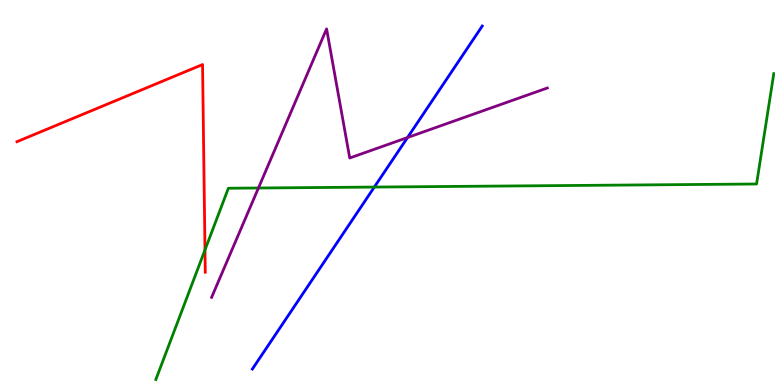[{'lines': ['blue', 'red'], 'intersections': []}, {'lines': ['green', 'red'], 'intersections': [{'x': 2.64, 'y': 3.51}]}, {'lines': ['purple', 'red'], 'intersections': []}, {'lines': ['blue', 'green'], 'intersections': [{'x': 4.83, 'y': 5.14}]}, {'lines': ['blue', 'purple'], 'intersections': [{'x': 5.26, 'y': 6.43}]}, {'lines': ['green', 'purple'], 'intersections': [{'x': 3.33, 'y': 5.12}]}]